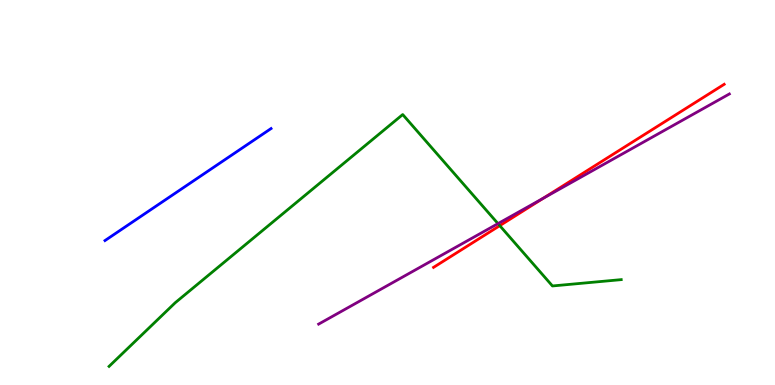[{'lines': ['blue', 'red'], 'intersections': []}, {'lines': ['green', 'red'], 'intersections': [{'x': 6.45, 'y': 4.14}]}, {'lines': ['purple', 'red'], 'intersections': [{'x': 7.01, 'y': 4.85}]}, {'lines': ['blue', 'green'], 'intersections': []}, {'lines': ['blue', 'purple'], 'intersections': []}, {'lines': ['green', 'purple'], 'intersections': [{'x': 6.43, 'y': 4.19}]}]